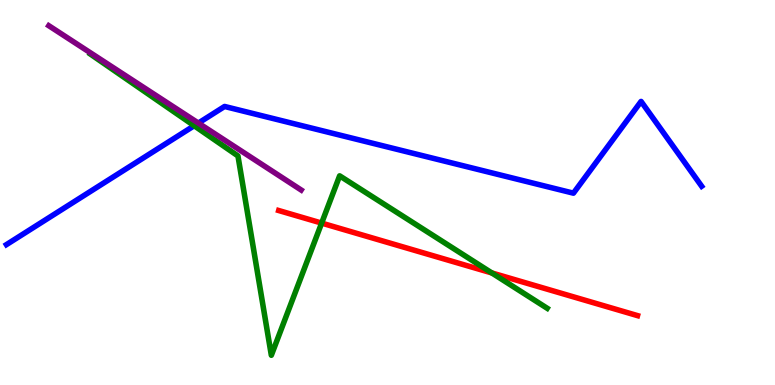[{'lines': ['blue', 'red'], 'intersections': []}, {'lines': ['green', 'red'], 'intersections': [{'x': 4.15, 'y': 4.21}, {'x': 6.35, 'y': 2.91}]}, {'lines': ['purple', 'red'], 'intersections': []}, {'lines': ['blue', 'green'], 'intersections': [{'x': 2.51, 'y': 6.73}]}, {'lines': ['blue', 'purple'], 'intersections': [{'x': 2.56, 'y': 6.8}]}, {'lines': ['green', 'purple'], 'intersections': []}]